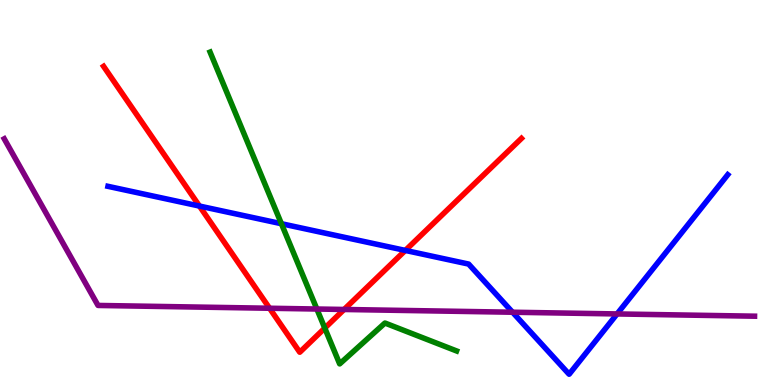[{'lines': ['blue', 'red'], 'intersections': [{'x': 2.57, 'y': 4.65}, {'x': 5.23, 'y': 3.5}]}, {'lines': ['green', 'red'], 'intersections': [{'x': 4.19, 'y': 1.48}]}, {'lines': ['purple', 'red'], 'intersections': [{'x': 3.48, 'y': 1.99}, {'x': 4.44, 'y': 1.96}]}, {'lines': ['blue', 'green'], 'intersections': [{'x': 3.63, 'y': 4.19}]}, {'lines': ['blue', 'purple'], 'intersections': [{'x': 6.61, 'y': 1.89}, {'x': 7.96, 'y': 1.85}]}, {'lines': ['green', 'purple'], 'intersections': [{'x': 4.09, 'y': 1.97}]}]